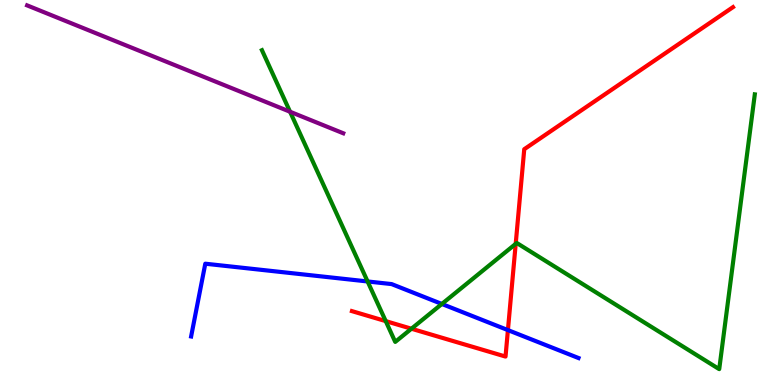[{'lines': ['blue', 'red'], 'intersections': [{'x': 6.55, 'y': 1.43}]}, {'lines': ['green', 'red'], 'intersections': [{'x': 4.98, 'y': 1.66}, {'x': 5.31, 'y': 1.46}, {'x': 6.65, 'y': 3.67}]}, {'lines': ['purple', 'red'], 'intersections': []}, {'lines': ['blue', 'green'], 'intersections': [{'x': 4.74, 'y': 2.69}, {'x': 5.7, 'y': 2.1}]}, {'lines': ['blue', 'purple'], 'intersections': []}, {'lines': ['green', 'purple'], 'intersections': [{'x': 3.74, 'y': 7.1}]}]